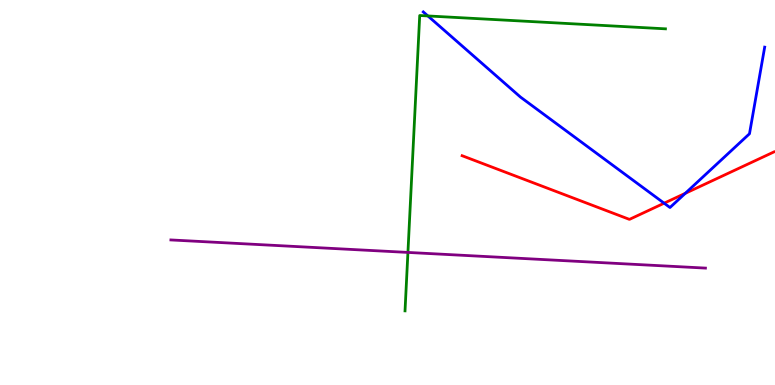[{'lines': ['blue', 'red'], 'intersections': [{'x': 8.57, 'y': 4.72}, {'x': 8.84, 'y': 4.98}]}, {'lines': ['green', 'red'], 'intersections': []}, {'lines': ['purple', 'red'], 'intersections': []}, {'lines': ['blue', 'green'], 'intersections': [{'x': 5.52, 'y': 9.59}]}, {'lines': ['blue', 'purple'], 'intersections': []}, {'lines': ['green', 'purple'], 'intersections': [{'x': 5.26, 'y': 3.44}]}]